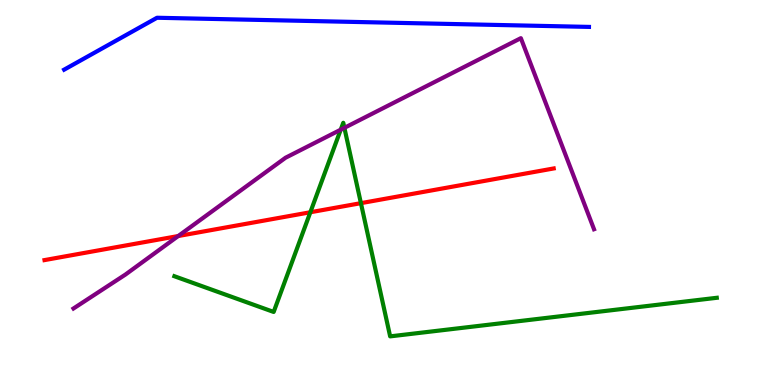[{'lines': ['blue', 'red'], 'intersections': []}, {'lines': ['green', 'red'], 'intersections': [{'x': 4.0, 'y': 4.49}, {'x': 4.66, 'y': 4.72}]}, {'lines': ['purple', 'red'], 'intersections': [{'x': 2.3, 'y': 3.87}]}, {'lines': ['blue', 'green'], 'intersections': []}, {'lines': ['blue', 'purple'], 'intersections': []}, {'lines': ['green', 'purple'], 'intersections': [{'x': 4.4, 'y': 6.63}, {'x': 4.44, 'y': 6.68}]}]